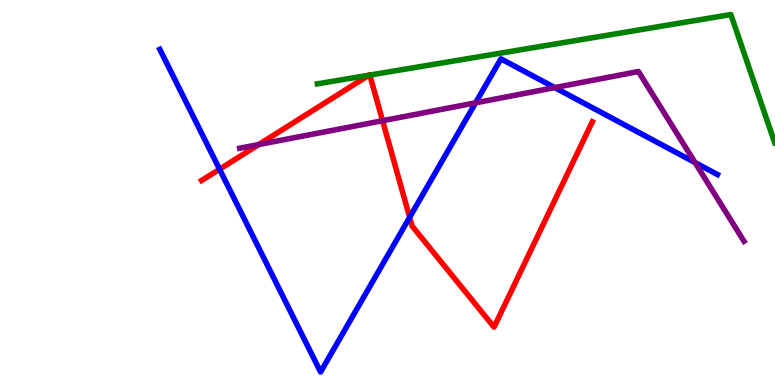[{'lines': ['blue', 'red'], 'intersections': [{'x': 2.83, 'y': 5.6}, {'x': 5.29, 'y': 4.36}]}, {'lines': ['green', 'red'], 'intersections': [{'x': 4.76, 'y': 8.05}, {'x': 4.77, 'y': 8.05}]}, {'lines': ['purple', 'red'], 'intersections': [{'x': 3.34, 'y': 6.25}, {'x': 4.94, 'y': 6.86}]}, {'lines': ['blue', 'green'], 'intersections': []}, {'lines': ['blue', 'purple'], 'intersections': [{'x': 6.14, 'y': 7.33}, {'x': 7.16, 'y': 7.72}, {'x': 8.97, 'y': 5.78}]}, {'lines': ['green', 'purple'], 'intersections': []}]